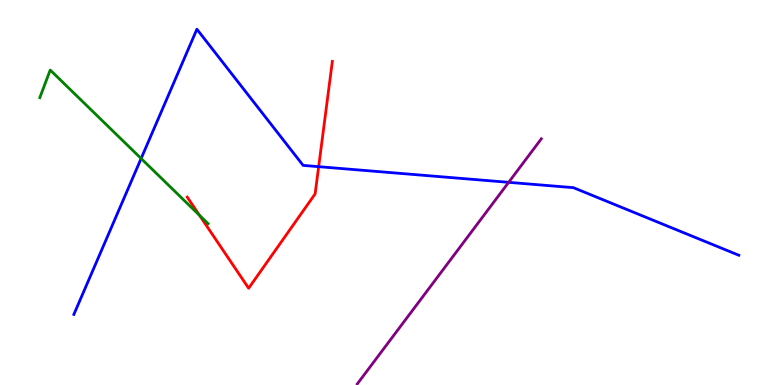[{'lines': ['blue', 'red'], 'intersections': [{'x': 4.11, 'y': 5.67}]}, {'lines': ['green', 'red'], 'intersections': [{'x': 2.57, 'y': 4.41}]}, {'lines': ['purple', 'red'], 'intersections': []}, {'lines': ['blue', 'green'], 'intersections': [{'x': 1.82, 'y': 5.88}]}, {'lines': ['blue', 'purple'], 'intersections': [{'x': 6.56, 'y': 5.26}]}, {'lines': ['green', 'purple'], 'intersections': []}]